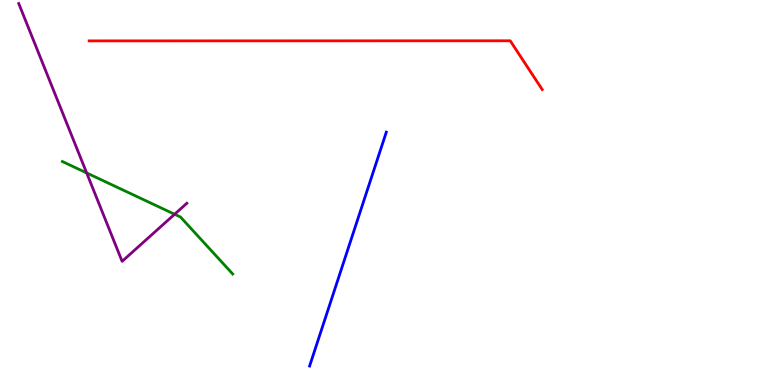[{'lines': ['blue', 'red'], 'intersections': []}, {'lines': ['green', 'red'], 'intersections': []}, {'lines': ['purple', 'red'], 'intersections': []}, {'lines': ['blue', 'green'], 'intersections': []}, {'lines': ['blue', 'purple'], 'intersections': []}, {'lines': ['green', 'purple'], 'intersections': [{'x': 1.12, 'y': 5.51}, {'x': 2.25, 'y': 4.43}]}]